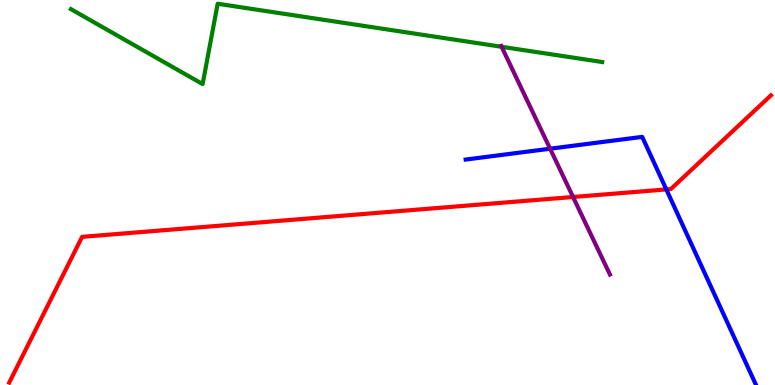[{'lines': ['blue', 'red'], 'intersections': [{'x': 8.6, 'y': 5.08}]}, {'lines': ['green', 'red'], 'intersections': []}, {'lines': ['purple', 'red'], 'intersections': [{'x': 7.39, 'y': 4.88}]}, {'lines': ['blue', 'green'], 'intersections': []}, {'lines': ['blue', 'purple'], 'intersections': [{'x': 7.1, 'y': 6.14}]}, {'lines': ['green', 'purple'], 'intersections': [{'x': 6.47, 'y': 8.78}]}]